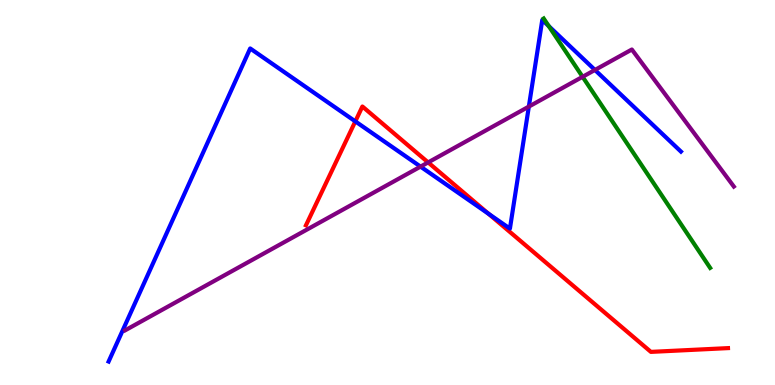[{'lines': ['blue', 'red'], 'intersections': [{'x': 4.58, 'y': 6.85}, {'x': 6.3, 'y': 4.45}]}, {'lines': ['green', 'red'], 'intersections': []}, {'lines': ['purple', 'red'], 'intersections': [{'x': 5.52, 'y': 5.78}]}, {'lines': ['blue', 'green'], 'intersections': [{'x': 7.08, 'y': 9.32}]}, {'lines': ['blue', 'purple'], 'intersections': [{'x': 5.43, 'y': 5.67}, {'x': 6.82, 'y': 7.23}, {'x': 7.68, 'y': 8.18}]}, {'lines': ['green', 'purple'], 'intersections': [{'x': 7.52, 'y': 8.01}]}]